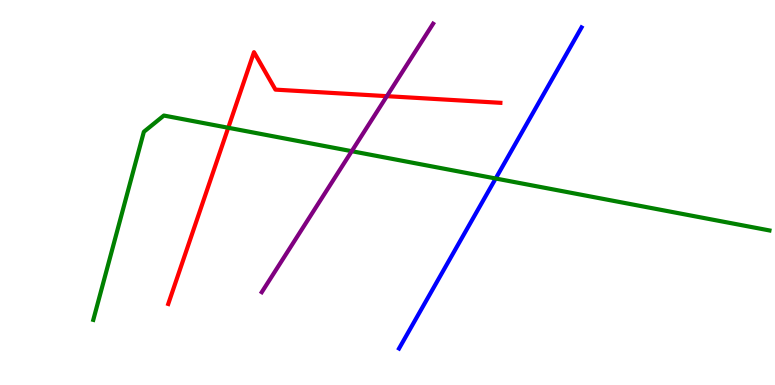[{'lines': ['blue', 'red'], 'intersections': []}, {'lines': ['green', 'red'], 'intersections': [{'x': 2.95, 'y': 6.68}]}, {'lines': ['purple', 'red'], 'intersections': [{'x': 4.99, 'y': 7.5}]}, {'lines': ['blue', 'green'], 'intersections': [{'x': 6.4, 'y': 5.36}]}, {'lines': ['blue', 'purple'], 'intersections': []}, {'lines': ['green', 'purple'], 'intersections': [{'x': 4.54, 'y': 6.07}]}]